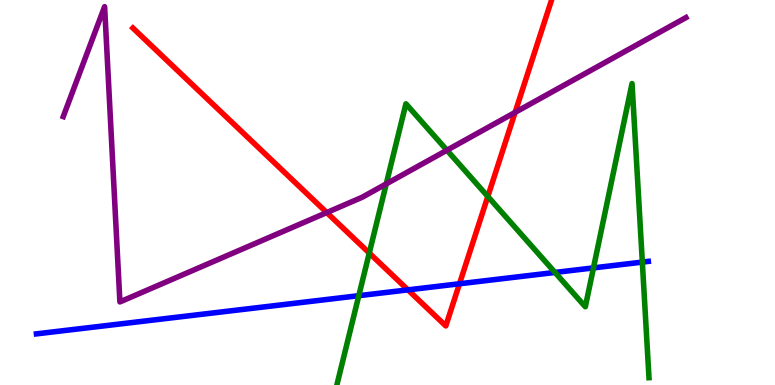[{'lines': ['blue', 'red'], 'intersections': [{'x': 5.26, 'y': 2.47}, {'x': 5.93, 'y': 2.63}]}, {'lines': ['green', 'red'], 'intersections': [{'x': 4.76, 'y': 3.43}, {'x': 6.29, 'y': 4.9}]}, {'lines': ['purple', 'red'], 'intersections': [{'x': 4.22, 'y': 4.48}, {'x': 6.65, 'y': 7.08}]}, {'lines': ['blue', 'green'], 'intersections': [{'x': 4.63, 'y': 2.32}, {'x': 7.16, 'y': 2.92}, {'x': 7.66, 'y': 3.04}, {'x': 8.29, 'y': 3.19}]}, {'lines': ['blue', 'purple'], 'intersections': []}, {'lines': ['green', 'purple'], 'intersections': [{'x': 4.98, 'y': 5.22}, {'x': 5.77, 'y': 6.1}]}]